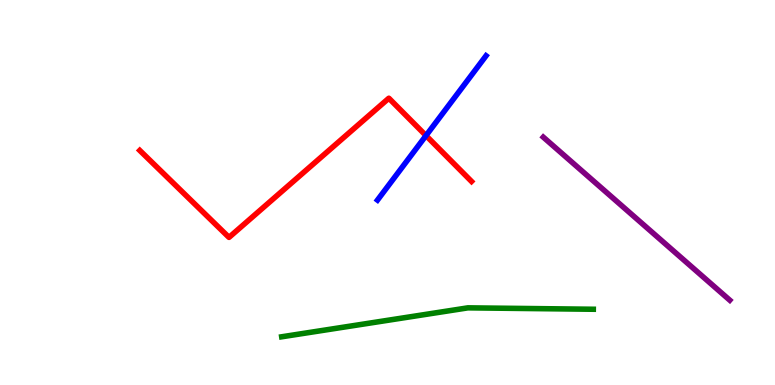[{'lines': ['blue', 'red'], 'intersections': [{'x': 5.5, 'y': 6.48}]}, {'lines': ['green', 'red'], 'intersections': []}, {'lines': ['purple', 'red'], 'intersections': []}, {'lines': ['blue', 'green'], 'intersections': []}, {'lines': ['blue', 'purple'], 'intersections': []}, {'lines': ['green', 'purple'], 'intersections': []}]